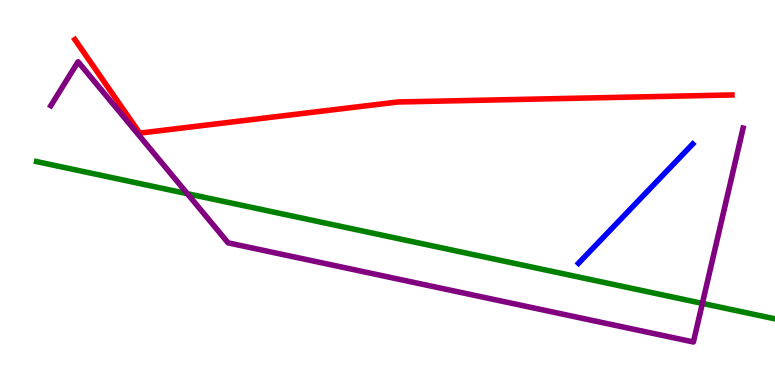[{'lines': ['blue', 'red'], 'intersections': []}, {'lines': ['green', 'red'], 'intersections': []}, {'lines': ['purple', 'red'], 'intersections': []}, {'lines': ['blue', 'green'], 'intersections': []}, {'lines': ['blue', 'purple'], 'intersections': []}, {'lines': ['green', 'purple'], 'intersections': [{'x': 2.42, 'y': 4.97}, {'x': 9.06, 'y': 2.12}]}]